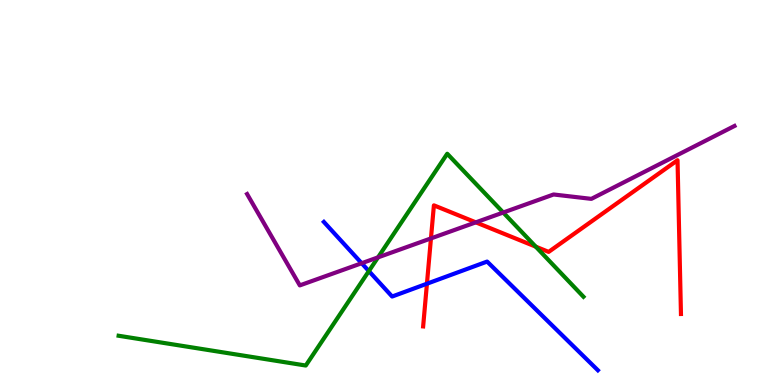[{'lines': ['blue', 'red'], 'intersections': [{'x': 5.51, 'y': 2.63}]}, {'lines': ['green', 'red'], 'intersections': [{'x': 6.91, 'y': 3.59}]}, {'lines': ['purple', 'red'], 'intersections': [{'x': 5.56, 'y': 3.81}, {'x': 6.14, 'y': 4.22}]}, {'lines': ['blue', 'green'], 'intersections': [{'x': 4.76, 'y': 2.96}]}, {'lines': ['blue', 'purple'], 'intersections': [{'x': 4.67, 'y': 3.16}]}, {'lines': ['green', 'purple'], 'intersections': [{'x': 4.88, 'y': 3.32}, {'x': 6.49, 'y': 4.48}]}]